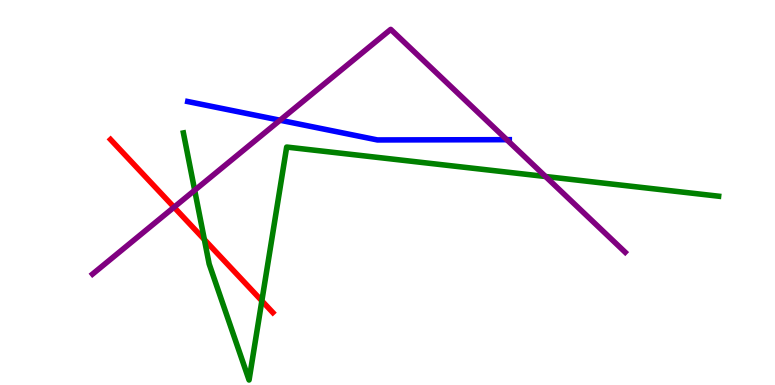[{'lines': ['blue', 'red'], 'intersections': []}, {'lines': ['green', 'red'], 'intersections': [{'x': 2.64, 'y': 3.78}, {'x': 3.38, 'y': 2.19}]}, {'lines': ['purple', 'red'], 'intersections': [{'x': 2.25, 'y': 4.62}]}, {'lines': ['blue', 'green'], 'intersections': []}, {'lines': ['blue', 'purple'], 'intersections': [{'x': 3.61, 'y': 6.88}, {'x': 6.54, 'y': 6.37}]}, {'lines': ['green', 'purple'], 'intersections': [{'x': 2.51, 'y': 5.06}, {'x': 7.04, 'y': 5.42}]}]